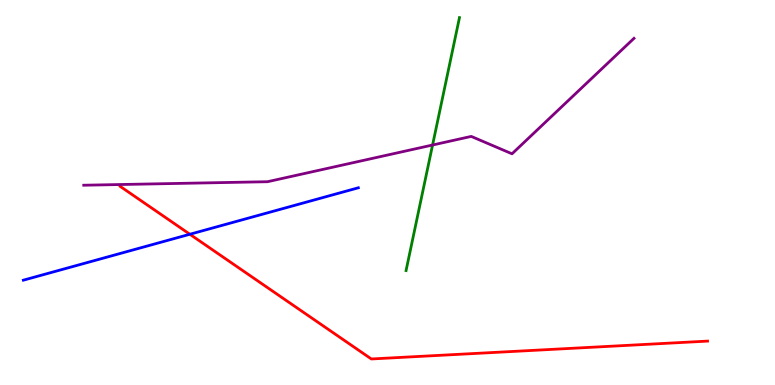[{'lines': ['blue', 'red'], 'intersections': [{'x': 2.45, 'y': 3.92}]}, {'lines': ['green', 'red'], 'intersections': []}, {'lines': ['purple', 'red'], 'intersections': []}, {'lines': ['blue', 'green'], 'intersections': []}, {'lines': ['blue', 'purple'], 'intersections': []}, {'lines': ['green', 'purple'], 'intersections': [{'x': 5.58, 'y': 6.23}]}]